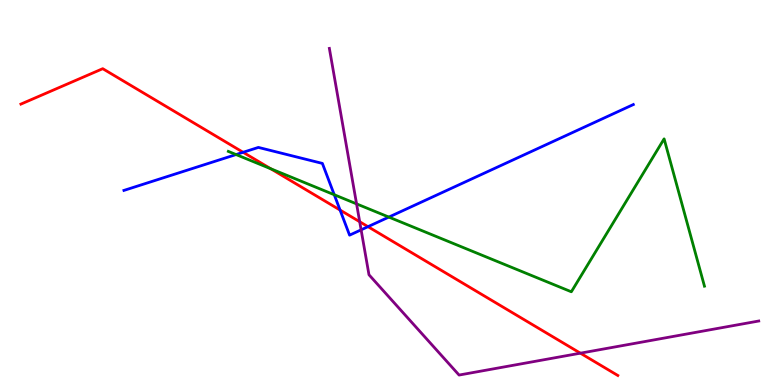[{'lines': ['blue', 'red'], 'intersections': [{'x': 3.14, 'y': 6.04}, {'x': 4.39, 'y': 4.54}, {'x': 4.75, 'y': 4.11}]}, {'lines': ['green', 'red'], 'intersections': [{'x': 3.49, 'y': 5.62}]}, {'lines': ['purple', 'red'], 'intersections': [{'x': 4.64, 'y': 4.24}, {'x': 7.49, 'y': 0.827}]}, {'lines': ['blue', 'green'], 'intersections': [{'x': 3.05, 'y': 5.99}, {'x': 4.31, 'y': 4.94}, {'x': 5.02, 'y': 4.36}]}, {'lines': ['blue', 'purple'], 'intersections': [{'x': 4.66, 'y': 4.03}]}, {'lines': ['green', 'purple'], 'intersections': [{'x': 4.6, 'y': 4.7}]}]